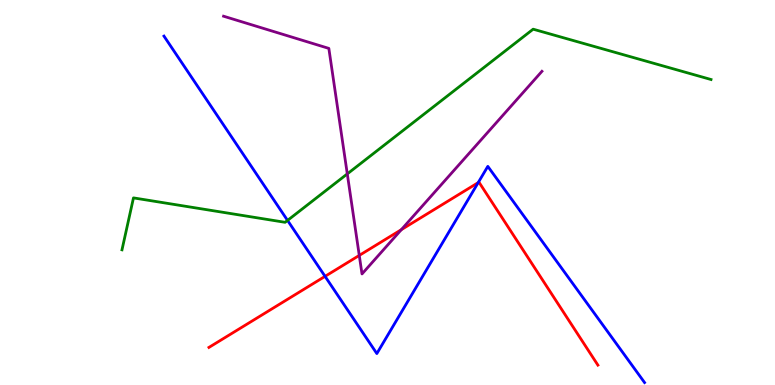[{'lines': ['blue', 'red'], 'intersections': [{'x': 4.19, 'y': 2.82}, {'x': 6.17, 'y': 5.26}]}, {'lines': ['green', 'red'], 'intersections': []}, {'lines': ['purple', 'red'], 'intersections': [{'x': 4.64, 'y': 3.37}, {'x': 5.18, 'y': 4.03}]}, {'lines': ['blue', 'green'], 'intersections': [{'x': 3.71, 'y': 4.28}]}, {'lines': ['blue', 'purple'], 'intersections': []}, {'lines': ['green', 'purple'], 'intersections': [{'x': 4.48, 'y': 5.48}]}]